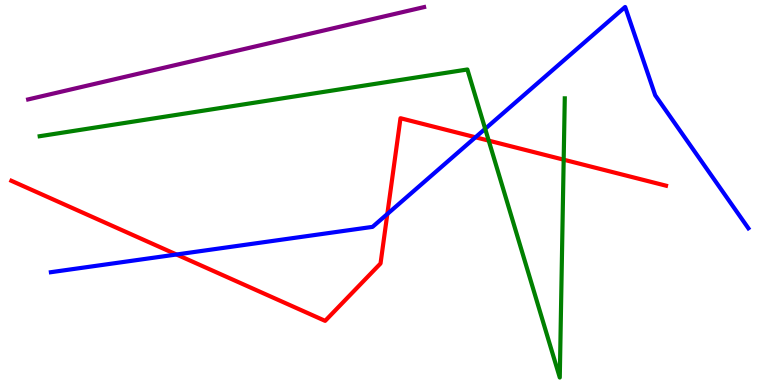[{'lines': ['blue', 'red'], 'intersections': [{'x': 2.28, 'y': 3.39}, {'x': 5.0, 'y': 4.44}, {'x': 6.14, 'y': 6.43}]}, {'lines': ['green', 'red'], 'intersections': [{'x': 6.31, 'y': 6.35}, {'x': 7.27, 'y': 5.85}]}, {'lines': ['purple', 'red'], 'intersections': []}, {'lines': ['blue', 'green'], 'intersections': [{'x': 6.26, 'y': 6.65}]}, {'lines': ['blue', 'purple'], 'intersections': []}, {'lines': ['green', 'purple'], 'intersections': []}]